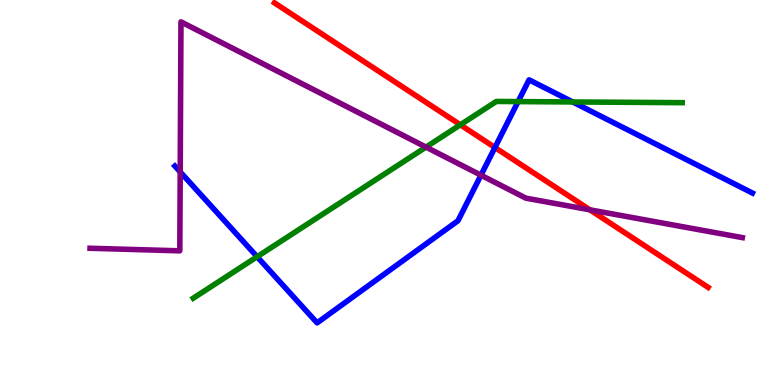[{'lines': ['blue', 'red'], 'intersections': [{'x': 6.39, 'y': 6.17}]}, {'lines': ['green', 'red'], 'intersections': [{'x': 5.94, 'y': 6.76}]}, {'lines': ['purple', 'red'], 'intersections': [{'x': 7.61, 'y': 4.55}]}, {'lines': ['blue', 'green'], 'intersections': [{'x': 3.32, 'y': 3.33}, {'x': 6.69, 'y': 7.36}, {'x': 7.39, 'y': 7.35}]}, {'lines': ['blue', 'purple'], 'intersections': [{'x': 2.33, 'y': 5.53}, {'x': 6.21, 'y': 5.45}]}, {'lines': ['green', 'purple'], 'intersections': [{'x': 5.5, 'y': 6.18}]}]